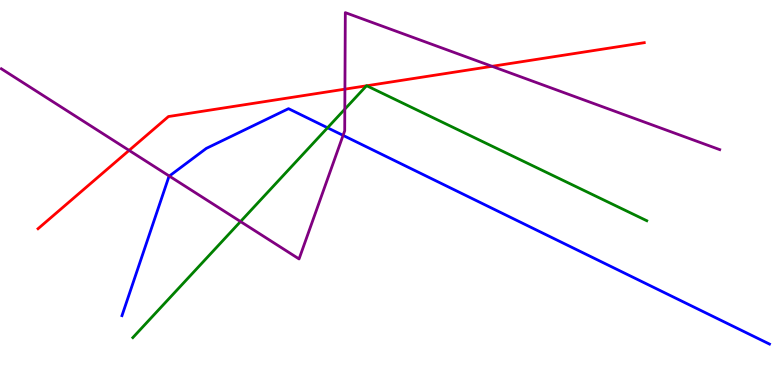[{'lines': ['blue', 'red'], 'intersections': []}, {'lines': ['green', 'red'], 'intersections': [{'x': 4.73, 'y': 7.77}, {'x': 4.73, 'y': 7.77}]}, {'lines': ['purple', 'red'], 'intersections': [{'x': 1.67, 'y': 6.09}, {'x': 4.45, 'y': 7.68}, {'x': 6.35, 'y': 8.28}]}, {'lines': ['blue', 'green'], 'intersections': [{'x': 4.23, 'y': 6.68}]}, {'lines': ['blue', 'purple'], 'intersections': [{'x': 2.18, 'y': 5.43}, {'x': 4.43, 'y': 6.48}]}, {'lines': ['green', 'purple'], 'intersections': [{'x': 3.1, 'y': 4.25}, {'x': 4.45, 'y': 7.16}]}]